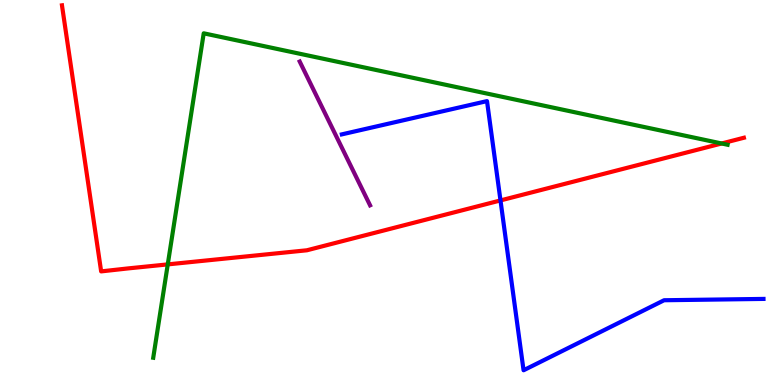[{'lines': ['blue', 'red'], 'intersections': [{'x': 6.46, 'y': 4.79}]}, {'lines': ['green', 'red'], 'intersections': [{'x': 2.16, 'y': 3.13}, {'x': 9.31, 'y': 6.27}]}, {'lines': ['purple', 'red'], 'intersections': []}, {'lines': ['blue', 'green'], 'intersections': []}, {'lines': ['blue', 'purple'], 'intersections': []}, {'lines': ['green', 'purple'], 'intersections': []}]